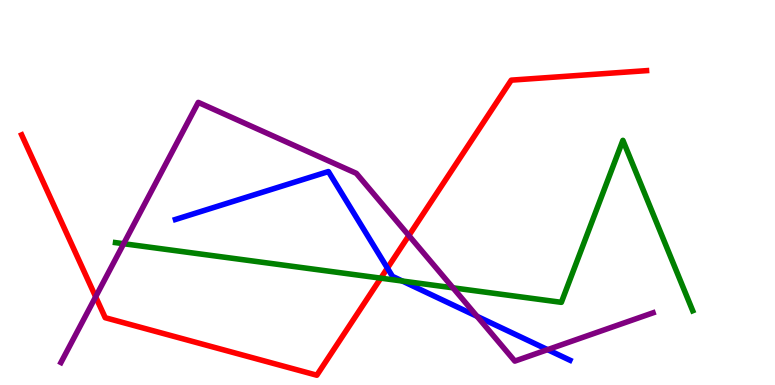[{'lines': ['blue', 'red'], 'intersections': [{'x': 5.0, 'y': 3.04}]}, {'lines': ['green', 'red'], 'intersections': [{'x': 4.91, 'y': 2.78}]}, {'lines': ['purple', 'red'], 'intersections': [{'x': 1.23, 'y': 2.29}, {'x': 5.28, 'y': 3.88}]}, {'lines': ['blue', 'green'], 'intersections': [{'x': 5.19, 'y': 2.7}]}, {'lines': ['blue', 'purple'], 'intersections': [{'x': 6.16, 'y': 1.78}, {'x': 7.07, 'y': 0.918}]}, {'lines': ['green', 'purple'], 'intersections': [{'x': 1.6, 'y': 3.67}, {'x': 5.84, 'y': 2.52}]}]